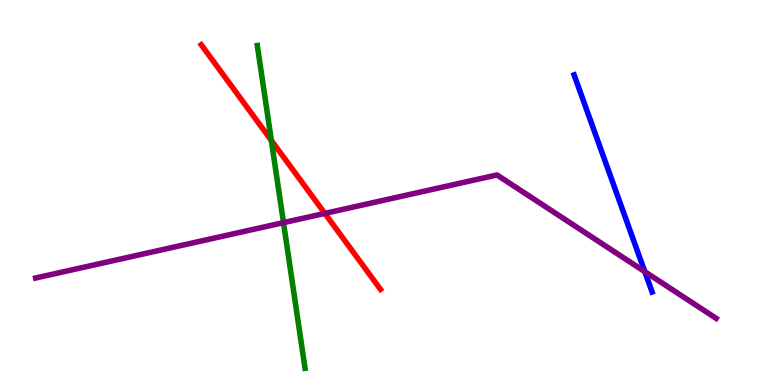[{'lines': ['blue', 'red'], 'intersections': []}, {'lines': ['green', 'red'], 'intersections': [{'x': 3.5, 'y': 6.35}]}, {'lines': ['purple', 'red'], 'intersections': [{'x': 4.19, 'y': 4.46}]}, {'lines': ['blue', 'green'], 'intersections': []}, {'lines': ['blue', 'purple'], 'intersections': [{'x': 8.32, 'y': 2.94}]}, {'lines': ['green', 'purple'], 'intersections': [{'x': 3.66, 'y': 4.22}]}]